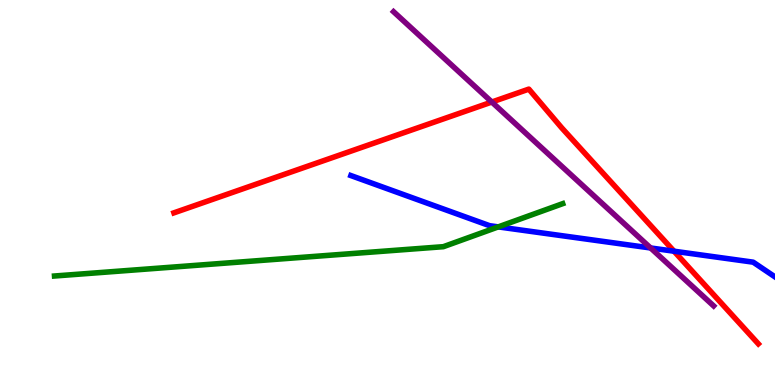[{'lines': ['blue', 'red'], 'intersections': [{'x': 8.7, 'y': 3.47}]}, {'lines': ['green', 'red'], 'intersections': []}, {'lines': ['purple', 'red'], 'intersections': [{'x': 6.35, 'y': 7.35}]}, {'lines': ['blue', 'green'], 'intersections': [{'x': 6.43, 'y': 4.11}]}, {'lines': ['blue', 'purple'], 'intersections': [{'x': 8.4, 'y': 3.56}]}, {'lines': ['green', 'purple'], 'intersections': []}]